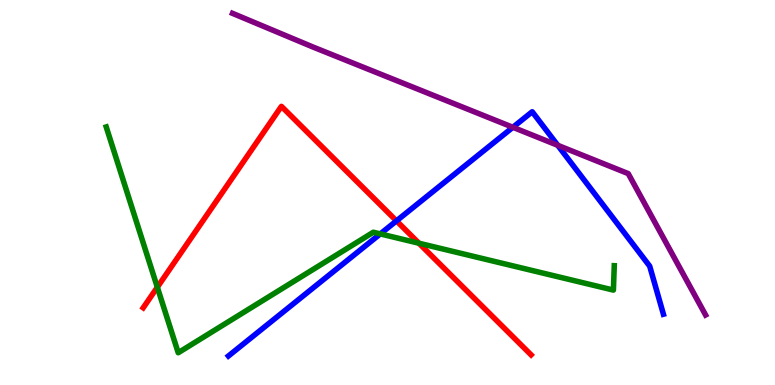[{'lines': ['blue', 'red'], 'intersections': [{'x': 5.12, 'y': 4.26}]}, {'lines': ['green', 'red'], 'intersections': [{'x': 2.03, 'y': 2.54}, {'x': 5.41, 'y': 3.68}]}, {'lines': ['purple', 'red'], 'intersections': []}, {'lines': ['blue', 'green'], 'intersections': [{'x': 4.91, 'y': 3.92}]}, {'lines': ['blue', 'purple'], 'intersections': [{'x': 6.62, 'y': 6.69}, {'x': 7.2, 'y': 6.23}]}, {'lines': ['green', 'purple'], 'intersections': []}]